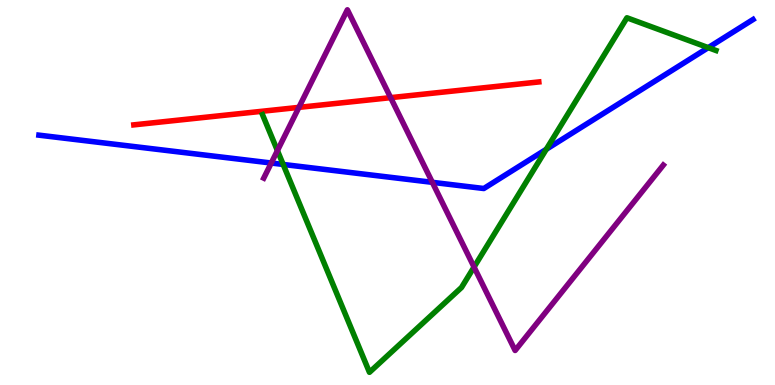[{'lines': ['blue', 'red'], 'intersections': []}, {'lines': ['green', 'red'], 'intersections': []}, {'lines': ['purple', 'red'], 'intersections': [{'x': 3.86, 'y': 7.21}, {'x': 5.04, 'y': 7.46}]}, {'lines': ['blue', 'green'], 'intersections': [{'x': 3.65, 'y': 5.73}, {'x': 7.05, 'y': 6.12}, {'x': 9.14, 'y': 8.76}]}, {'lines': ['blue', 'purple'], 'intersections': [{'x': 3.5, 'y': 5.77}, {'x': 5.58, 'y': 5.26}]}, {'lines': ['green', 'purple'], 'intersections': [{'x': 3.58, 'y': 6.09}, {'x': 6.12, 'y': 3.06}]}]